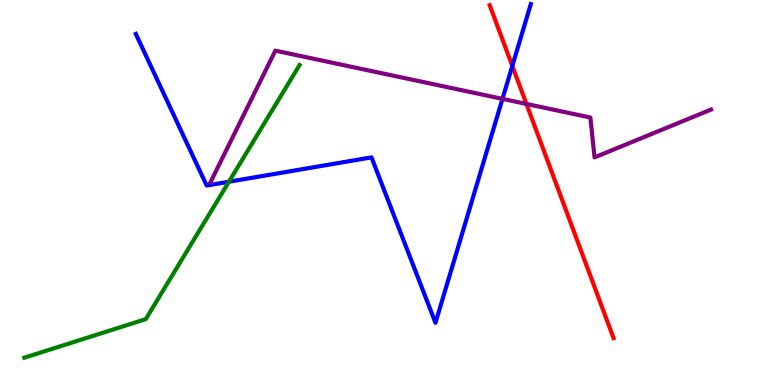[{'lines': ['blue', 'red'], 'intersections': [{'x': 6.61, 'y': 8.29}]}, {'lines': ['green', 'red'], 'intersections': []}, {'lines': ['purple', 'red'], 'intersections': [{'x': 6.79, 'y': 7.3}]}, {'lines': ['blue', 'green'], 'intersections': [{'x': 2.95, 'y': 5.28}]}, {'lines': ['blue', 'purple'], 'intersections': [{'x': 6.48, 'y': 7.43}]}, {'lines': ['green', 'purple'], 'intersections': []}]